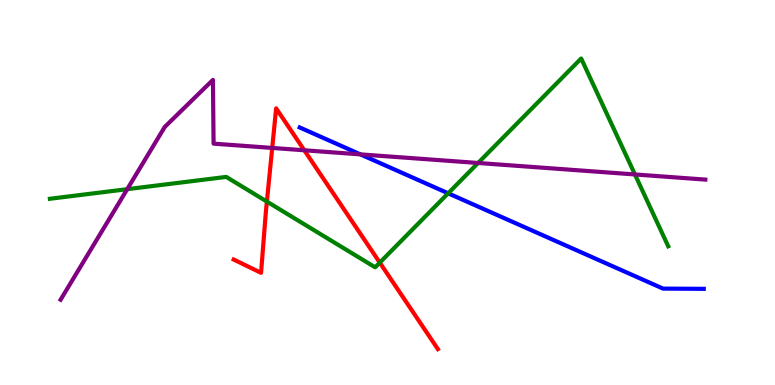[{'lines': ['blue', 'red'], 'intersections': []}, {'lines': ['green', 'red'], 'intersections': [{'x': 3.44, 'y': 4.76}, {'x': 4.9, 'y': 3.18}]}, {'lines': ['purple', 'red'], 'intersections': [{'x': 3.51, 'y': 6.16}, {'x': 3.93, 'y': 6.1}]}, {'lines': ['blue', 'green'], 'intersections': [{'x': 5.78, 'y': 4.98}]}, {'lines': ['blue', 'purple'], 'intersections': [{'x': 4.65, 'y': 5.99}]}, {'lines': ['green', 'purple'], 'intersections': [{'x': 1.64, 'y': 5.09}, {'x': 6.17, 'y': 5.77}, {'x': 8.19, 'y': 5.47}]}]